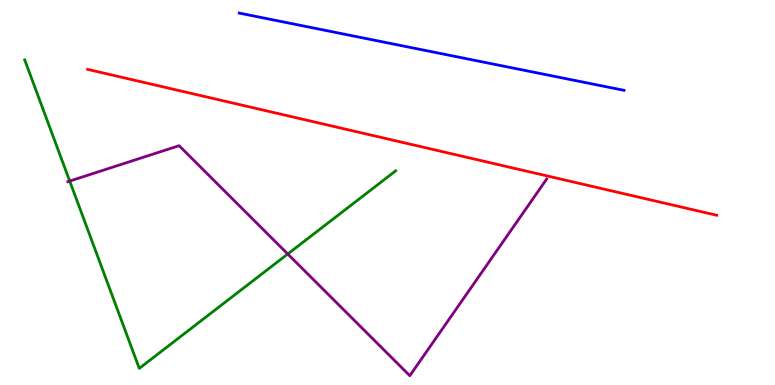[{'lines': ['blue', 'red'], 'intersections': []}, {'lines': ['green', 'red'], 'intersections': []}, {'lines': ['purple', 'red'], 'intersections': []}, {'lines': ['blue', 'green'], 'intersections': []}, {'lines': ['blue', 'purple'], 'intersections': []}, {'lines': ['green', 'purple'], 'intersections': [{'x': 0.9, 'y': 5.3}, {'x': 3.71, 'y': 3.4}]}]